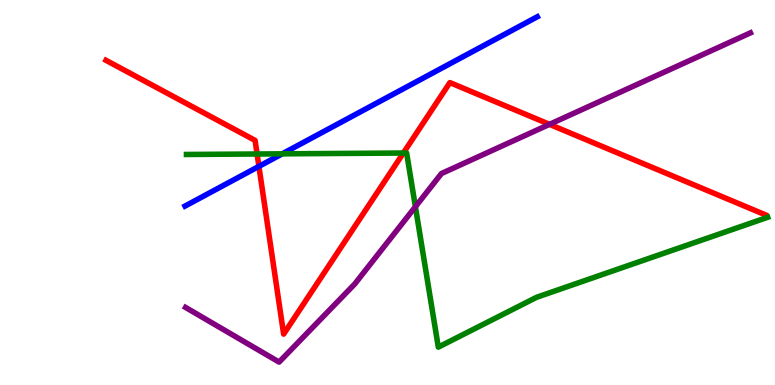[{'lines': ['blue', 'red'], 'intersections': [{'x': 3.34, 'y': 5.68}]}, {'lines': ['green', 'red'], 'intersections': [{'x': 3.32, 'y': 6.0}, {'x': 5.2, 'y': 6.03}]}, {'lines': ['purple', 'red'], 'intersections': [{'x': 7.09, 'y': 6.77}]}, {'lines': ['blue', 'green'], 'intersections': [{'x': 3.64, 'y': 6.0}]}, {'lines': ['blue', 'purple'], 'intersections': []}, {'lines': ['green', 'purple'], 'intersections': [{'x': 5.36, 'y': 4.63}]}]